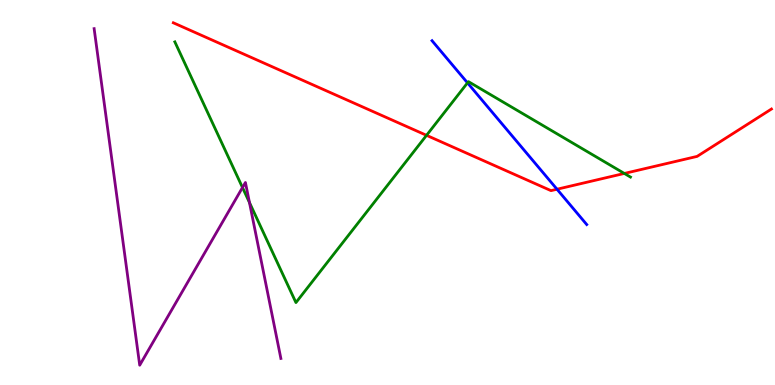[{'lines': ['blue', 'red'], 'intersections': [{'x': 7.19, 'y': 5.09}]}, {'lines': ['green', 'red'], 'intersections': [{'x': 5.5, 'y': 6.49}, {'x': 8.06, 'y': 5.49}]}, {'lines': ['purple', 'red'], 'intersections': []}, {'lines': ['blue', 'green'], 'intersections': [{'x': 6.03, 'y': 7.85}]}, {'lines': ['blue', 'purple'], 'intersections': []}, {'lines': ['green', 'purple'], 'intersections': [{'x': 3.13, 'y': 5.13}, {'x': 3.22, 'y': 4.74}]}]